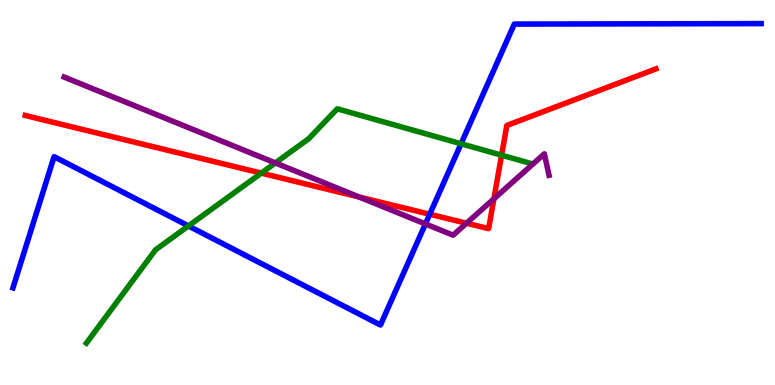[{'lines': ['blue', 'red'], 'intersections': [{'x': 5.54, 'y': 4.44}]}, {'lines': ['green', 'red'], 'intersections': [{'x': 3.37, 'y': 5.5}, {'x': 6.47, 'y': 5.97}]}, {'lines': ['purple', 'red'], 'intersections': [{'x': 4.63, 'y': 4.88}, {'x': 6.02, 'y': 4.2}, {'x': 6.37, 'y': 4.84}]}, {'lines': ['blue', 'green'], 'intersections': [{'x': 2.43, 'y': 4.13}, {'x': 5.95, 'y': 6.27}]}, {'lines': ['blue', 'purple'], 'intersections': [{'x': 5.49, 'y': 4.18}]}, {'lines': ['green', 'purple'], 'intersections': [{'x': 3.55, 'y': 5.77}]}]